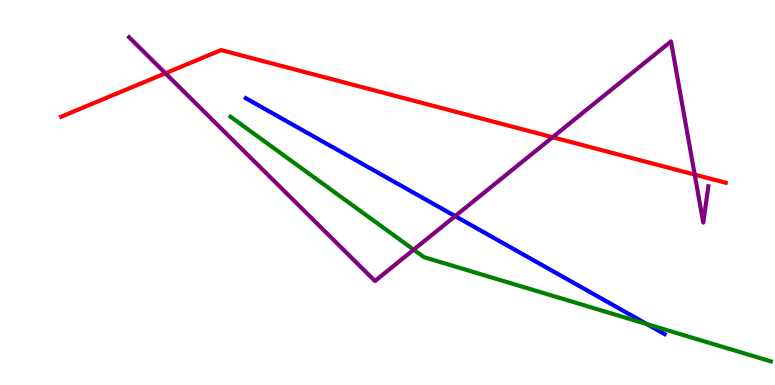[{'lines': ['blue', 'red'], 'intersections': []}, {'lines': ['green', 'red'], 'intersections': []}, {'lines': ['purple', 'red'], 'intersections': [{'x': 2.13, 'y': 8.1}, {'x': 7.13, 'y': 6.44}, {'x': 8.96, 'y': 5.47}]}, {'lines': ['blue', 'green'], 'intersections': [{'x': 8.35, 'y': 1.58}]}, {'lines': ['blue', 'purple'], 'intersections': [{'x': 5.87, 'y': 4.39}]}, {'lines': ['green', 'purple'], 'intersections': [{'x': 5.34, 'y': 3.51}]}]